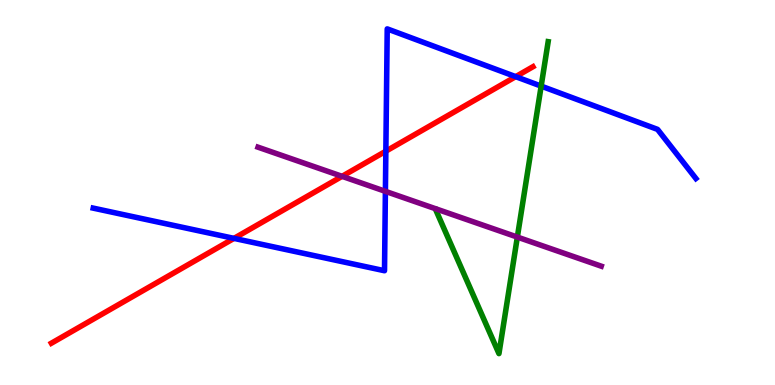[{'lines': ['blue', 'red'], 'intersections': [{'x': 3.02, 'y': 3.81}, {'x': 4.98, 'y': 6.07}, {'x': 6.65, 'y': 8.01}]}, {'lines': ['green', 'red'], 'intersections': []}, {'lines': ['purple', 'red'], 'intersections': [{'x': 4.41, 'y': 5.42}]}, {'lines': ['blue', 'green'], 'intersections': [{'x': 6.98, 'y': 7.76}]}, {'lines': ['blue', 'purple'], 'intersections': [{'x': 4.97, 'y': 5.03}]}, {'lines': ['green', 'purple'], 'intersections': [{'x': 6.68, 'y': 3.84}]}]